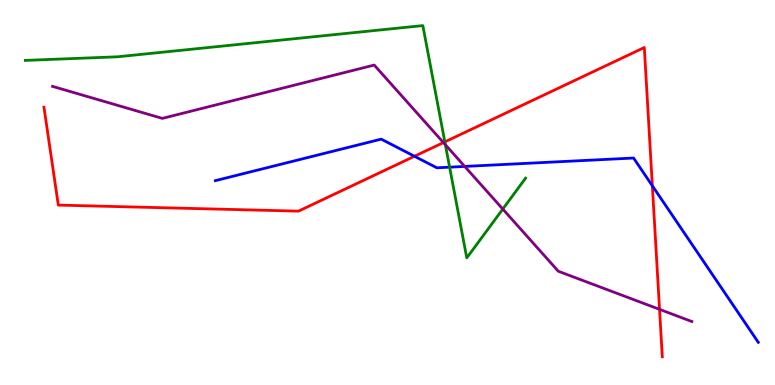[{'lines': ['blue', 'red'], 'intersections': [{'x': 5.35, 'y': 5.94}, {'x': 8.42, 'y': 5.17}]}, {'lines': ['green', 'red'], 'intersections': [{'x': 5.74, 'y': 6.31}]}, {'lines': ['purple', 'red'], 'intersections': [{'x': 5.72, 'y': 6.3}, {'x': 8.51, 'y': 1.96}]}, {'lines': ['blue', 'green'], 'intersections': [{'x': 5.8, 'y': 5.66}]}, {'lines': ['blue', 'purple'], 'intersections': [{'x': 6.0, 'y': 5.68}]}, {'lines': ['green', 'purple'], 'intersections': [{'x': 5.75, 'y': 6.24}, {'x': 6.49, 'y': 4.57}]}]